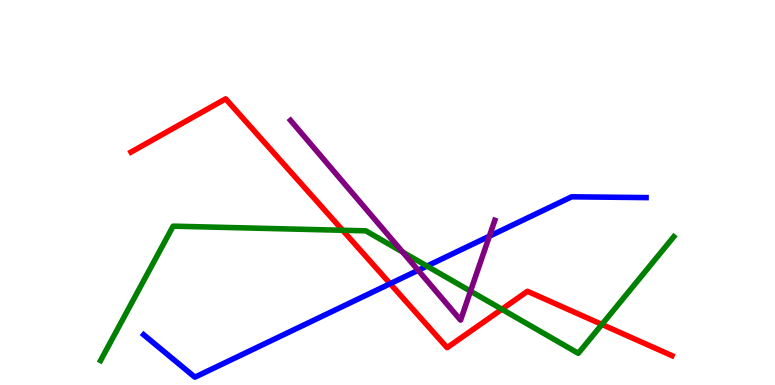[{'lines': ['blue', 'red'], 'intersections': [{'x': 5.03, 'y': 2.63}]}, {'lines': ['green', 'red'], 'intersections': [{'x': 4.42, 'y': 4.02}, {'x': 6.48, 'y': 1.97}, {'x': 7.77, 'y': 1.57}]}, {'lines': ['purple', 'red'], 'intersections': []}, {'lines': ['blue', 'green'], 'intersections': [{'x': 5.51, 'y': 3.09}]}, {'lines': ['blue', 'purple'], 'intersections': [{'x': 5.4, 'y': 2.98}, {'x': 6.31, 'y': 3.87}]}, {'lines': ['green', 'purple'], 'intersections': [{'x': 5.19, 'y': 3.45}, {'x': 6.07, 'y': 2.44}]}]